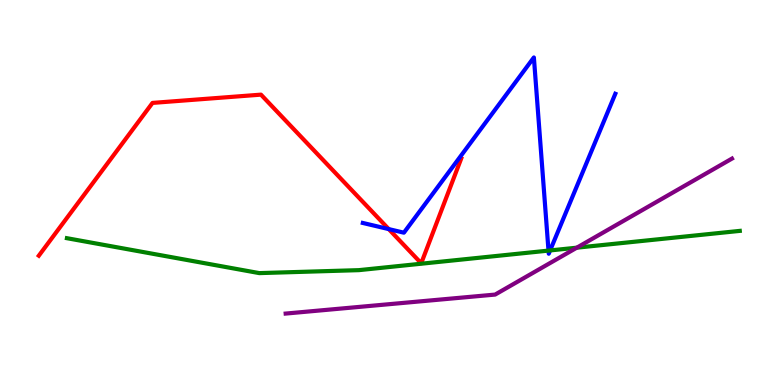[{'lines': ['blue', 'red'], 'intersections': [{'x': 5.02, 'y': 4.05}]}, {'lines': ['green', 'red'], 'intersections': []}, {'lines': ['purple', 'red'], 'intersections': []}, {'lines': ['blue', 'green'], 'intersections': [{'x': 7.08, 'y': 3.49}, {'x': 7.1, 'y': 3.5}]}, {'lines': ['blue', 'purple'], 'intersections': []}, {'lines': ['green', 'purple'], 'intersections': [{'x': 7.44, 'y': 3.57}]}]